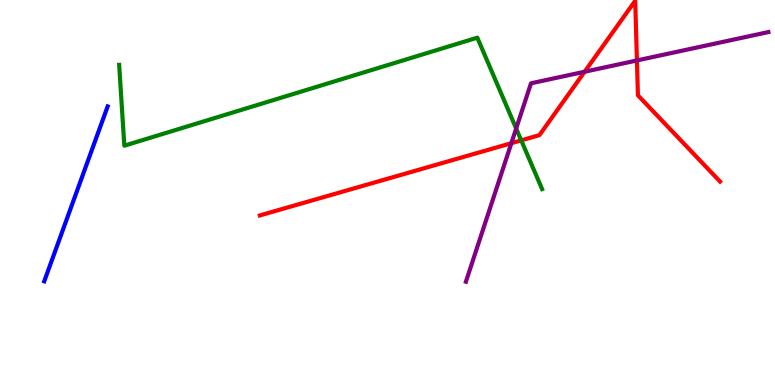[{'lines': ['blue', 'red'], 'intersections': []}, {'lines': ['green', 'red'], 'intersections': [{'x': 6.73, 'y': 6.35}]}, {'lines': ['purple', 'red'], 'intersections': [{'x': 6.6, 'y': 6.28}, {'x': 7.54, 'y': 8.14}, {'x': 8.22, 'y': 8.43}]}, {'lines': ['blue', 'green'], 'intersections': []}, {'lines': ['blue', 'purple'], 'intersections': []}, {'lines': ['green', 'purple'], 'intersections': [{'x': 6.66, 'y': 6.66}]}]